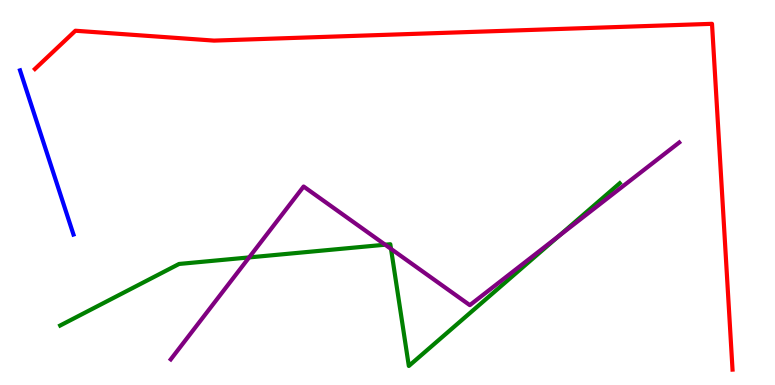[{'lines': ['blue', 'red'], 'intersections': []}, {'lines': ['green', 'red'], 'intersections': []}, {'lines': ['purple', 'red'], 'intersections': []}, {'lines': ['blue', 'green'], 'intersections': []}, {'lines': ['blue', 'purple'], 'intersections': []}, {'lines': ['green', 'purple'], 'intersections': [{'x': 3.21, 'y': 3.31}, {'x': 4.97, 'y': 3.64}, {'x': 5.05, 'y': 3.53}, {'x': 7.21, 'y': 3.87}]}]